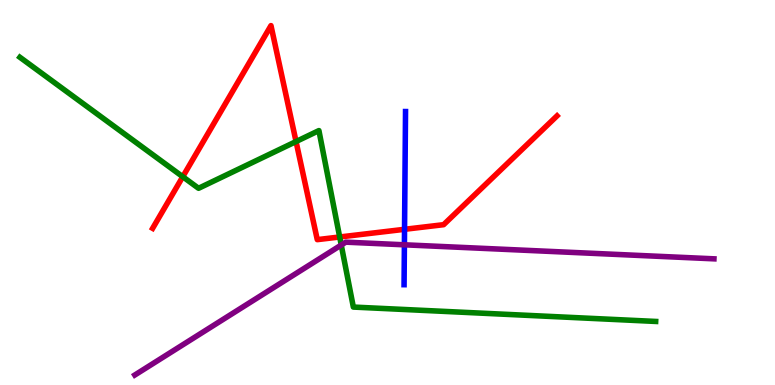[{'lines': ['blue', 'red'], 'intersections': [{'x': 5.22, 'y': 4.04}]}, {'lines': ['green', 'red'], 'intersections': [{'x': 2.36, 'y': 5.41}, {'x': 3.82, 'y': 6.32}, {'x': 4.38, 'y': 3.84}]}, {'lines': ['purple', 'red'], 'intersections': []}, {'lines': ['blue', 'green'], 'intersections': []}, {'lines': ['blue', 'purple'], 'intersections': [{'x': 5.22, 'y': 3.64}]}, {'lines': ['green', 'purple'], 'intersections': [{'x': 4.4, 'y': 3.64}]}]